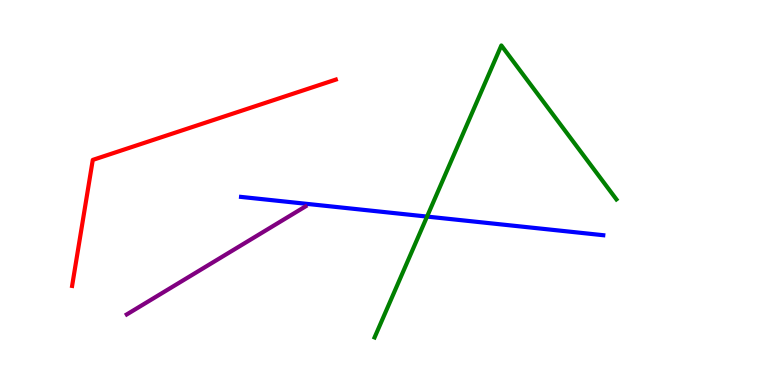[{'lines': ['blue', 'red'], 'intersections': []}, {'lines': ['green', 'red'], 'intersections': []}, {'lines': ['purple', 'red'], 'intersections': []}, {'lines': ['blue', 'green'], 'intersections': [{'x': 5.51, 'y': 4.37}]}, {'lines': ['blue', 'purple'], 'intersections': []}, {'lines': ['green', 'purple'], 'intersections': []}]